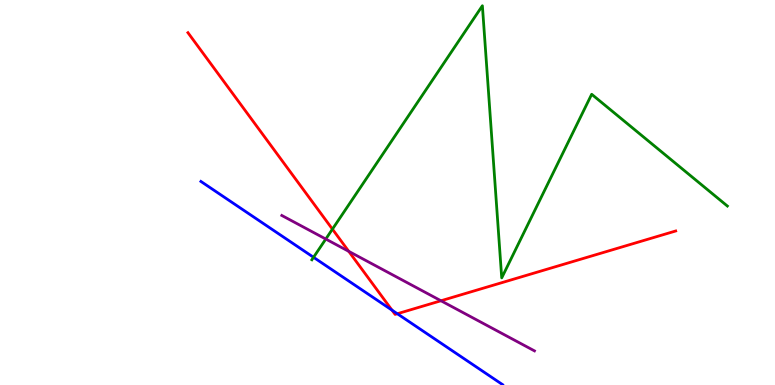[{'lines': ['blue', 'red'], 'intersections': [{'x': 5.06, 'y': 1.94}, {'x': 5.13, 'y': 1.85}]}, {'lines': ['green', 'red'], 'intersections': [{'x': 4.29, 'y': 4.05}]}, {'lines': ['purple', 'red'], 'intersections': [{'x': 4.5, 'y': 3.47}, {'x': 5.69, 'y': 2.19}]}, {'lines': ['blue', 'green'], 'intersections': [{'x': 4.05, 'y': 3.32}]}, {'lines': ['blue', 'purple'], 'intersections': []}, {'lines': ['green', 'purple'], 'intersections': [{'x': 4.2, 'y': 3.79}]}]